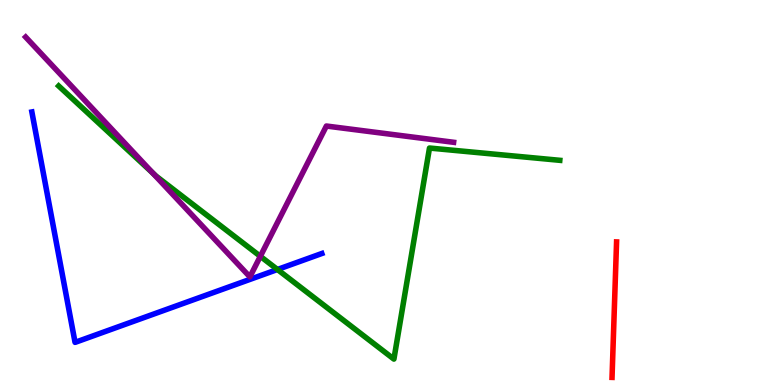[{'lines': ['blue', 'red'], 'intersections': []}, {'lines': ['green', 'red'], 'intersections': []}, {'lines': ['purple', 'red'], 'intersections': []}, {'lines': ['blue', 'green'], 'intersections': [{'x': 3.58, 'y': 3.0}]}, {'lines': ['blue', 'purple'], 'intersections': []}, {'lines': ['green', 'purple'], 'intersections': [{'x': 1.98, 'y': 5.5}, {'x': 3.36, 'y': 3.34}]}]